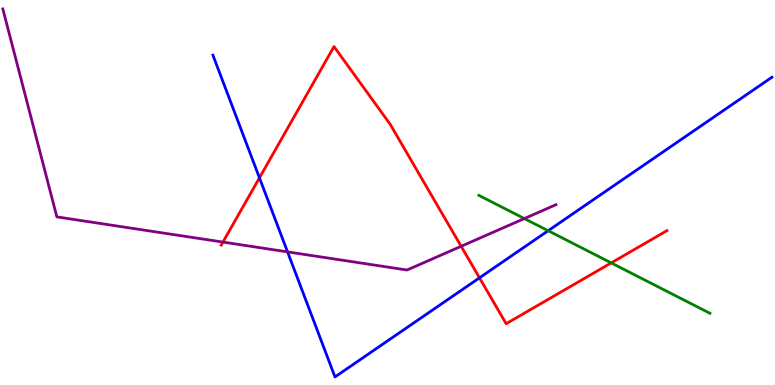[{'lines': ['blue', 'red'], 'intersections': [{'x': 3.35, 'y': 5.38}, {'x': 6.19, 'y': 2.78}]}, {'lines': ['green', 'red'], 'intersections': [{'x': 7.89, 'y': 3.17}]}, {'lines': ['purple', 'red'], 'intersections': [{'x': 2.88, 'y': 3.71}, {'x': 5.95, 'y': 3.6}]}, {'lines': ['blue', 'green'], 'intersections': [{'x': 7.07, 'y': 4.01}]}, {'lines': ['blue', 'purple'], 'intersections': [{'x': 3.71, 'y': 3.46}]}, {'lines': ['green', 'purple'], 'intersections': [{'x': 6.77, 'y': 4.32}]}]